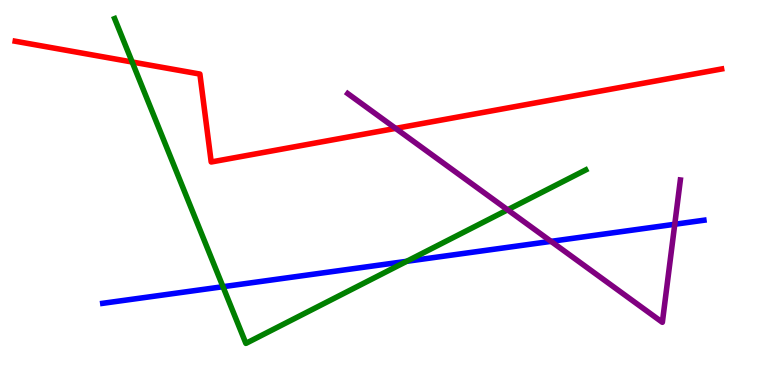[{'lines': ['blue', 'red'], 'intersections': []}, {'lines': ['green', 'red'], 'intersections': [{'x': 1.71, 'y': 8.39}]}, {'lines': ['purple', 'red'], 'intersections': [{'x': 5.1, 'y': 6.67}]}, {'lines': ['blue', 'green'], 'intersections': [{'x': 2.88, 'y': 2.55}, {'x': 5.25, 'y': 3.21}]}, {'lines': ['blue', 'purple'], 'intersections': [{'x': 7.11, 'y': 3.73}, {'x': 8.71, 'y': 4.17}]}, {'lines': ['green', 'purple'], 'intersections': [{'x': 6.55, 'y': 4.55}]}]